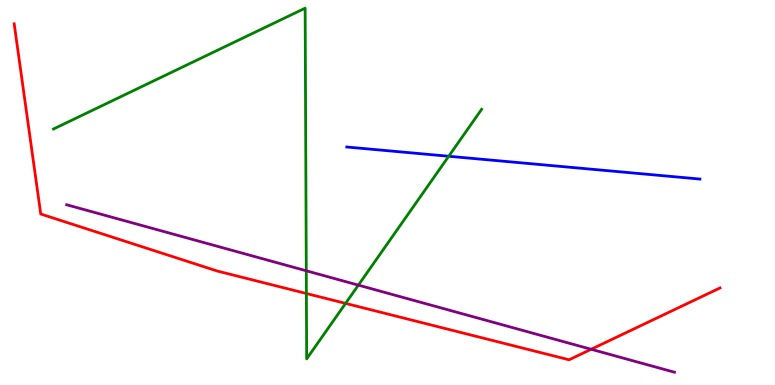[{'lines': ['blue', 'red'], 'intersections': []}, {'lines': ['green', 'red'], 'intersections': [{'x': 3.95, 'y': 2.38}, {'x': 4.46, 'y': 2.12}]}, {'lines': ['purple', 'red'], 'intersections': [{'x': 7.63, 'y': 0.928}]}, {'lines': ['blue', 'green'], 'intersections': [{'x': 5.79, 'y': 5.94}]}, {'lines': ['blue', 'purple'], 'intersections': []}, {'lines': ['green', 'purple'], 'intersections': [{'x': 3.95, 'y': 2.97}, {'x': 4.62, 'y': 2.59}]}]